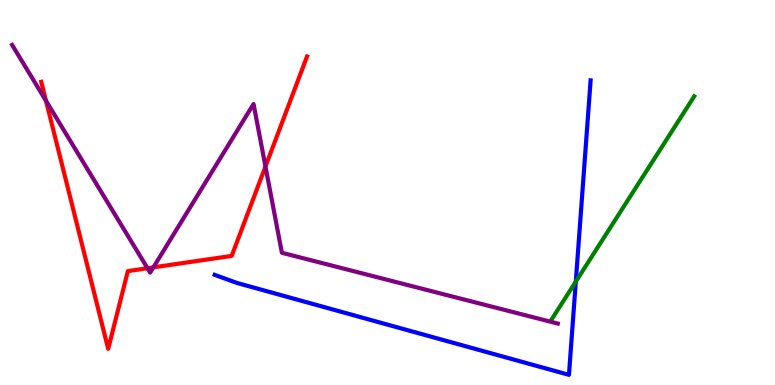[{'lines': ['blue', 'red'], 'intersections': []}, {'lines': ['green', 'red'], 'intersections': []}, {'lines': ['purple', 'red'], 'intersections': [{'x': 0.594, 'y': 7.38}, {'x': 1.9, 'y': 3.03}, {'x': 1.98, 'y': 3.06}, {'x': 3.43, 'y': 5.67}]}, {'lines': ['blue', 'green'], 'intersections': [{'x': 7.43, 'y': 2.69}]}, {'lines': ['blue', 'purple'], 'intersections': []}, {'lines': ['green', 'purple'], 'intersections': []}]